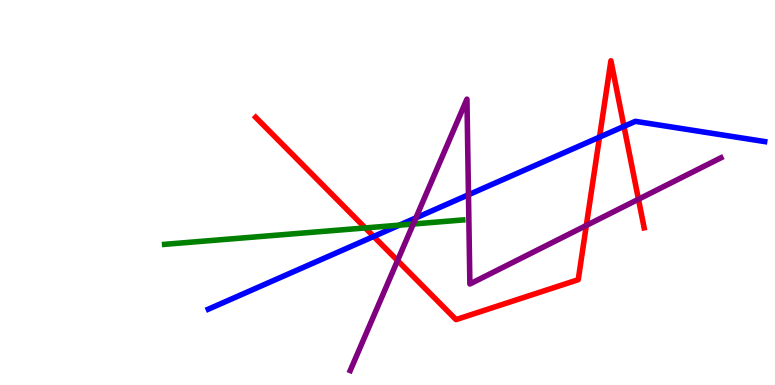[{'lines': ['blue', 'red'], 'intersections': [{'x': 4.82, 'y': 3.86}, {'x': 7.74, 'y': 6.44}, {'x': 8.05, 'y': 6.72}]}, {'lines': ['green', 'red'], 'intersections': [{'x': 4.71, 'y': 4.08}]}, {'lines': ['purple', 'red'], 'intersections': [{'x': 5.13, 'y': 3.23}, {'x': 7.57, 'y': 4.14}, {'x': 8.24, 'y': 4.82}]}, {'lines': ['blue', 'green'], 'intersections': [{'x': 5.15, 'y': 4.15}]}, {'lines': ['blue', 'purple'], 'intersections': [{'x': 5.37, 'y': 4.34}, {'x': 6.04, 'y': 4.94}]}, {'lines': ['green', 'purple'], 'intersections': [{'x': 5.33, 'y': 4.18}]}]